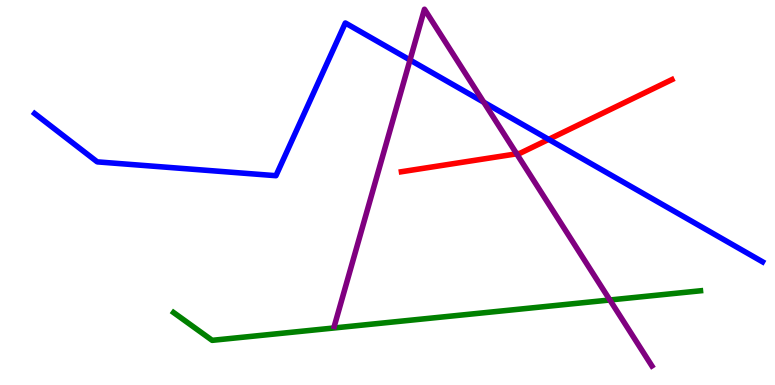[{'lines': ['blue', 'red'], 'intersections': [{'x': 7.08, 'y': 6.38}]}, {'lines': ['green', 'red'], 'intersections': []}, {'lines': ['purple', 'red'], 'intersections': [{'x': 6.67, 'y': 6.0}]}, {'lines': ['blue', 'green'], 'intersections': []}, {'lines': ['blue', 'purple'], 'intersections': [{'x': 5.29, 'y': 8.44}, {'x': 6.24, 'y': 7.34}]}, {'lines': ['green', 'purple'], 'intersections': [{'x': 7.87, 'y': 2.21}]}]